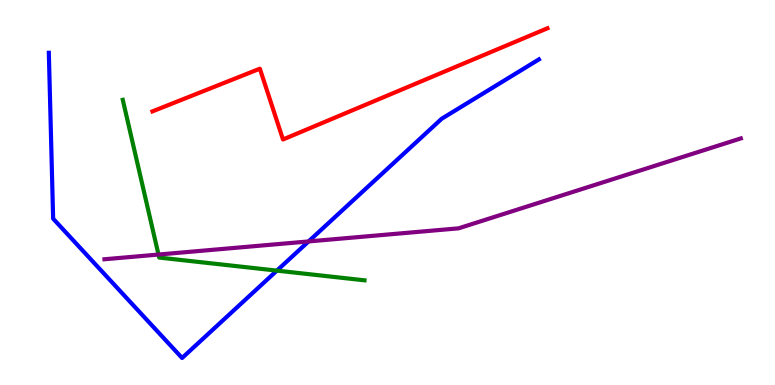[{'lines': ['blue', 'red'], 'intersections': []}, {'lines': ['green', 'red'], 'intersections': []}, {'lines': ['purple', 'red'], 'intersections': []}, {'lines': ['blue', 'green'], 'intersections': [{'x': 3.57, 'y': 2.97}]}, {'lines': ['blue', 'purple'], 'intersections': [{'x': 3.98, 'y': 3.73}]}, {'lines': ['green', 'purple'], 'intersections': [{'x': 2.04, 'y': 3.39}]}]